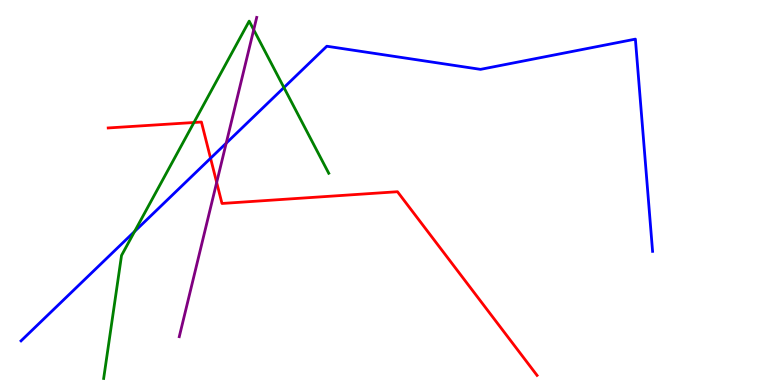[{'lines': ['blue', 'red'], 'intersections': [{'x': 2.72, 'y': 5.89}]}, {'lines': ['green', 'red'], 'intersections': [{'x': 2.5, 'y': 6.82}]}, {'lines': ['purple', 'red'], 'intersections': [{'x': 2.8, 'y': 5.26}]}, {'lines': ['blue', 'green'], 'intersections': [{'x': 1.74, 'y': 3.99}, {'x': 3.66, 'y': 7.73}]}, {'lines': ['blue', 'purple'], 'intersections': [{'x': 2.92, 'y': 6.28}]}, {'lines': ['green', 'purple'], 'intersections': [{'x': 3.27, 'y': 9.23}]}]